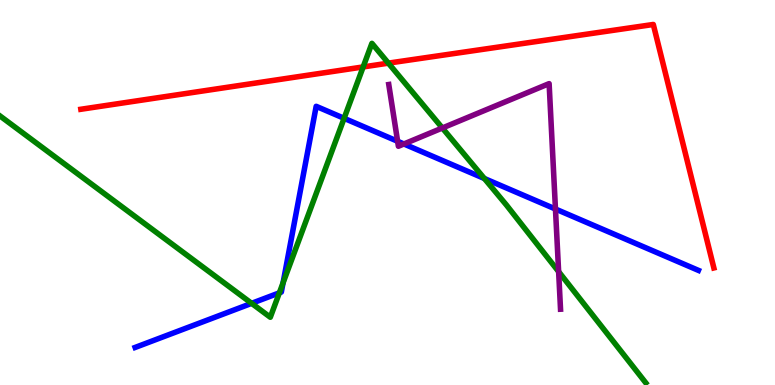[{'lines': ['blue', 'red'], 'intersections': []}, {'lines': ['green', 'red'], 'intersections': [{'x': 4.69, 'y': 8.26}, {'x': 5.01, 'y': 8.36}]}, {'lines': ['purple', 'red'], 'intersections': []}, {'lines': ['blue', 'green'], 'intersections': [{'x': 3.25, 'y': 2.12}, {'x': 3.6, 'y': 2.39}, {'x': 3.65, 'y': 2.65}, {'x': 4.44, 'y': 6.93}, {'x': 6.25, 'y': 5.36}]}, {'lines': ['blue', 'purple'], 'intersections': [{'x': 5.13, 'y': 6.33}, {'x': 5.21, 'y': 6.26}, {'x': 7.17, 'y': 4.57}]}, {'lines': ['green', 'purple'], 'intersections': [{'x': 5.71, 'y': 6.68}, {'x': 7.21, 'y': 2.94}]}]